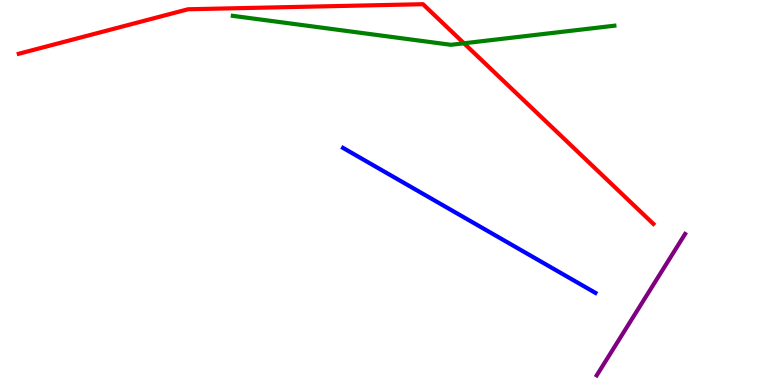[{'lines': ['blue', 'red'], 'intersections': []}, {'lines': ['green', 'red'], 'intersections': [{'x': 5.99, 'y': 8.88}]}, {'lines': ['purple', 'red'], 'intersections': []}, {'lines': ['blue', 'green'], 'intersections': []}, {'lines': ['blue', 'purple'], 'intersections': []}, {'lines': ['green', 'purple'], 'intersections': []}]